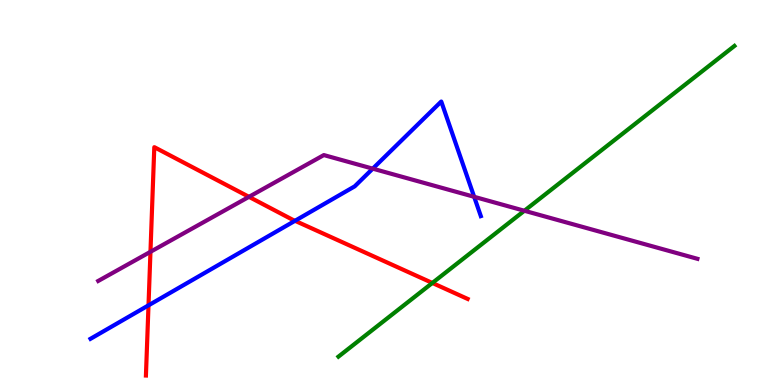[{'lines': ['blue', 'red'], 'intersections': [{'x': 1.92, 'y': 2.07}, {'x': 3.81, 'y': 4.27}]}, {'lines': ['green', 'red'], 'intersections': [{'x': 5.58, 'y': 2.65}]}, {'lines': ['purple', 'red'], 'intersections': [{'x': 1.94, 'y': 3.46}, {'x': 3.21, 'y': 4.89}]}, {'lines': ['blue', 'green'], 'intersections': []}, {'lines': ['blue', 'purple'], 'intersections': [{'x': 4.81, 'y': 5.62}, {'x': 6.12, 'y': 4.89}]}, {'lines': ['green', 'purple'], 'intersections': [{'x': 6.77, 'y': 4.53}]}]